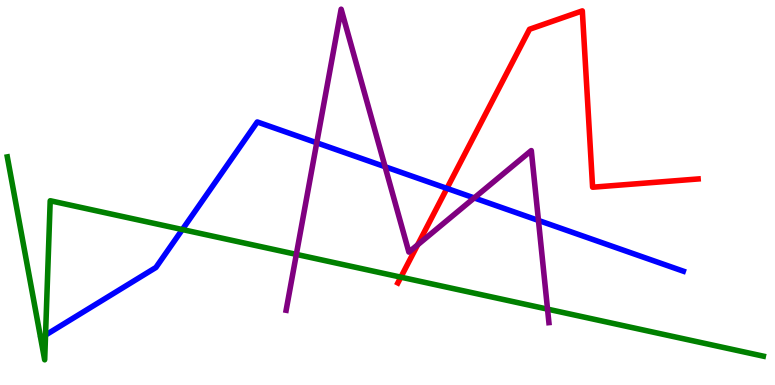[{'lines': ['blue', 'red'], 'intersections': [{'x': 5.77, 'y': 5.11}]}, {'lines': ['green', 'red'], 'intersections': [{'x': 5.17, 'y': 2.8}]}, {'lines': ['purple', 'red'], 'intersections': [{'x': 5.39, 'y': 3.64}]}, {'lines': ['blue', 'green'], 'intersections': [{'x': 0.588, 'y': 1.3}, {'x': 2.35, 'y': 4.04}]}, {'lines': ['blue', 'purple'], 'intersections': [{'x': 4.09, 'y': 6.29}, {'x': 4.97, 'y': 5.67}, {'x': 6.12, 'y': 4.86}, {'x': 6.95, 'y': 4.27}]}, {'lines': ['green', 'purple'], 'intersections': [{'x': 3.82, 'y': 3.39}, {'x': 7.06, 'y': 1.97}]}]